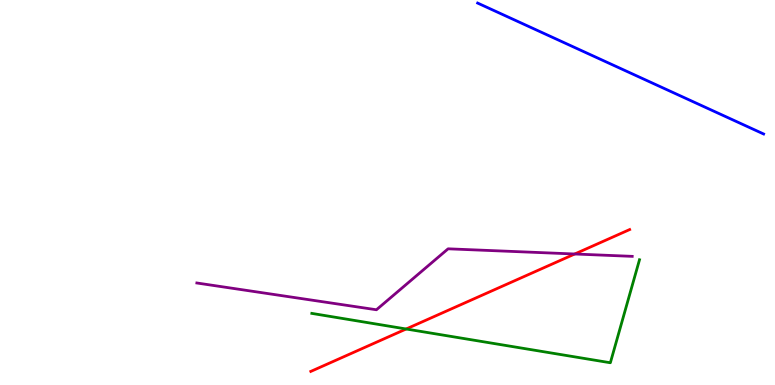[{'lines': ['blue', 'red'], 'intersections': []}, {'lines': ['green', 'red'], 'intersections': [{'x': 5.24, 'y': 1.45}]}, {'lines': ['purple', 'red'], 'intersections': [{'x': 7.42, 'y': 3.4}]}, {'lines': ['blue', 'green'], 'intersections': []}, {'lines': ['blue', 'purple'], 'intersections': []}, {'lines': ['green', 'purple'], 'intersections': []}]